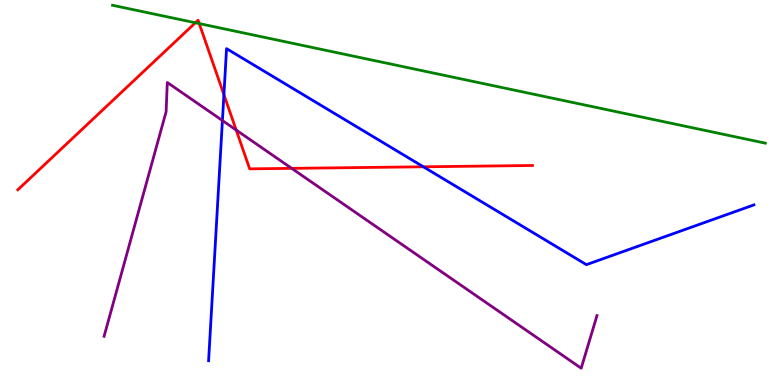[{'lines': ['blue', 'red'], 'intersections': [{'x': 2.89, 'y': 7.54}, {'x': 5.46, 'y': 5.67}]}, {'lines': ['green', 'red'], 'intersections': [{'x': 2.52, 'y': 9.41}, {'x': 2.57, 'y': 9.39}]}, {'lines': ['purple', 'red'], 'intersections': [{'x': 3.05, 'y': 6.62}, {'x': 3.76, 'y': 5.63}]}, {'lines': ['blue', 'green'], 'intersections': []}, {'lines': ['blue', 'purple'], 'intersections': [{'x': 2.87, 'y': 6.87}]}, {'lines': ['green', 'purple'], 'intersections': []}]